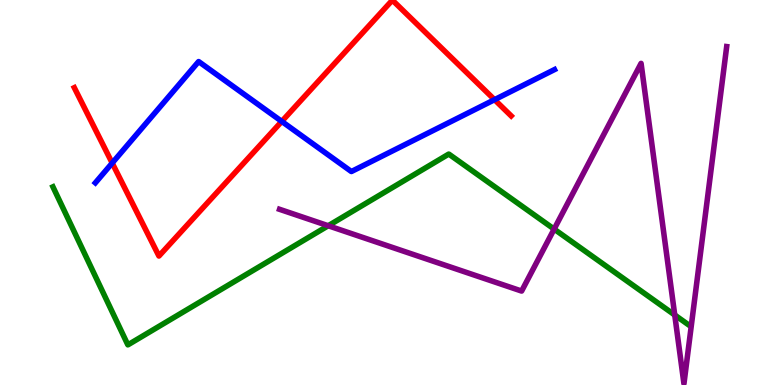[{'lines': ['blue', 'red'], 'intersections': [{'x': 1.45, 'y': 5.77}, {'x': 3.64, 'y': 6.85}, {'x': 6.38, 'y': 7.41}]}, {'lines': ['green', 'red'], 'intersections': []}, {'lines': ['purple', 'red'], 'intersections': []}, {'lines': ['blue', 'green'], 'intersections': []}, {'lines': ['blue', 'purple'], 'intersections': []}, {'lines': ['green', 'purple'], 'intersections': [{'x': 4.23, 'y': 4.14}, {'x': 7.15, 'y': 4.05}, {'x': 8.71, 'y': 1.82}]}]